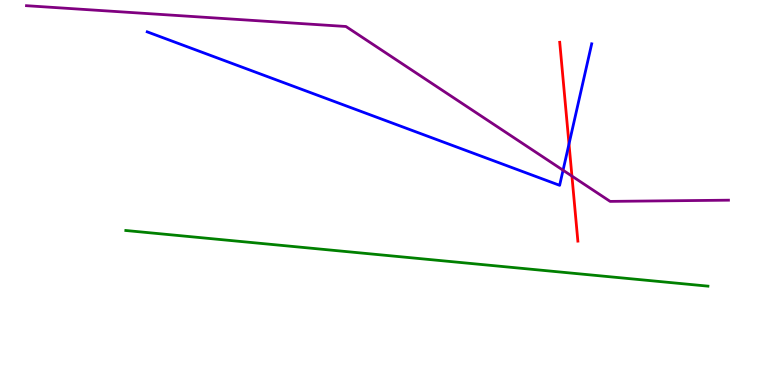[{'lines': ['blue', 'red'], 'intersections': [{'x': 7.34, 'y': 6.26}]}, {'lines': ['green', 'red'], 'intersections': []}, {'lines': ['purple', 'red'], 'intersections': [{'x': 7.38, 'y': 5.43}]}, {'lines': ['blue', 'green'], 'intersections': []}, {'lines': ['blue', 'purple'], 'intersections': [{'x': 7.27, 'y': 5.58}]}, {'lines': ['green', 'purple'], 'intersections': []}]